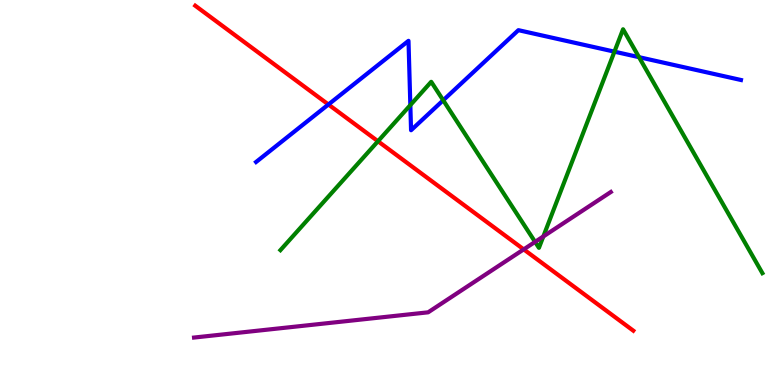[{'lines': ['blue', 'red'], 'intersections': [{'x': 4.24, 'y': 7.29}]}, {'lines': ['green', 'red'], 'intersections': [{'x': 4.88, 'y': 6.33}]}, {'lines': ['purple', 'red'], 'intersections': [{'x': 6.76, 'y': 3.52}]}, {'lines': ['blue', 'green'], 'intersections': [{'x': 5.29, 'y': 7.27}, {'x': 5.72, 'y': 7.4}, {'x': 7.93, 'y': 8.66}, {'x': 8.25, 'y': 8.52}]}, {'lines': ['blue', 'purple'], 'intersections': []}, {'lines': ['green', 'purple'], 'intersections': [{'x': 6.9, 'y': 3.72}, {'x': 7.01, 'y': 3.86}]}]